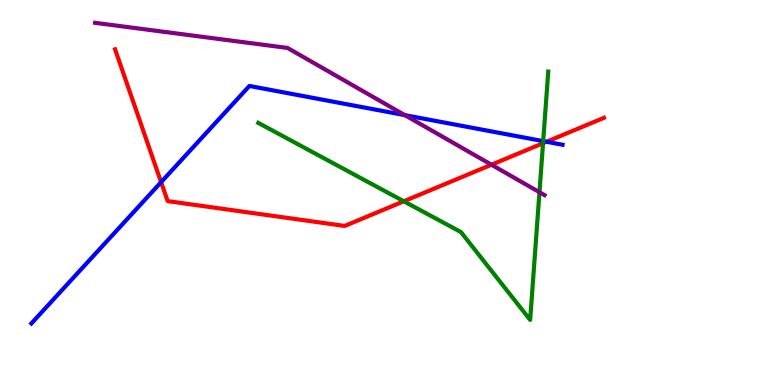[{'lines': ['blue', 'red'], 'intersections': [{'x': 2.08, 'y': 5.27}, {'x': 7.05, 'y': 6.32}]}, {'lines': ['green', 'red'], 'intersections': [{'x': 5.21, 'y': 4.77}, {'x': 7.01, 'y': 6.28}]}, {'lines': ['purple', 'red'], 'intersections': [{'x': 6.34, 'y': 5.72}]}, {'lines': ['blue', 'green'], 'intersections': [{'x': 7.01, 'y': 6.33}]}, {'lines': ['blue', 'purple'], 'intersections': [{'x': 5.22, 'y': 7.01}]}, {'lines': ['green', 'purple'], 'intersections': [{'x': 6.96, 'y': 5.01}]}]